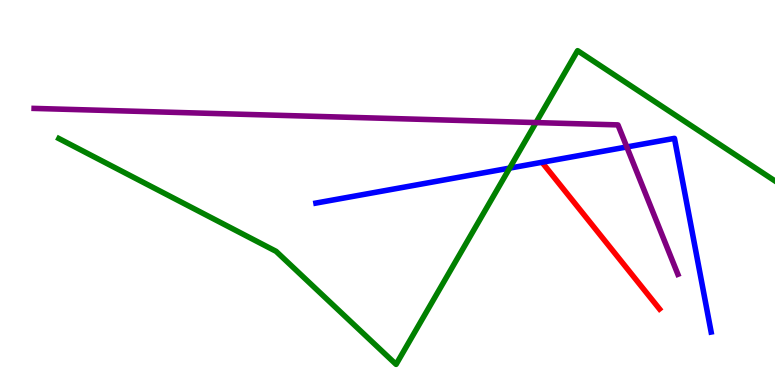[{'lines': ['blue', 'red'], 'intersections': []}, {'lines': ['green', 'red'], 'intersections': []}, {'lines': ['purple', 'red'], 'intersections': []}, {'lines': ['blue', 'green'], 'intersections': [{'x': 6.58, 'y': 5.63}]}, {'lines': ['blue', 'purple'], 'intersections': [{'x': 8.09, 'y': 6.18}]}, {'lines': ['green', 'purple'], 'intersections': [{'x': 6.92, 'y': 6.82}]}]